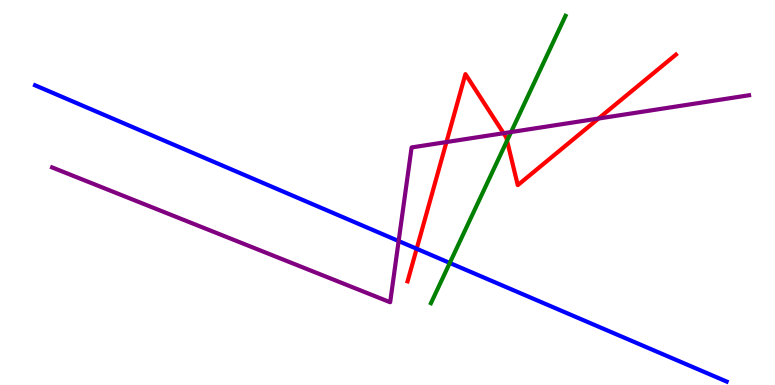[{'lines': ['blue', 'red'], 'intersections': [{'x': 5.38, 'y': 3.54}]}, {'lines': ['green', 'red'], 'intersections': [{'x': 6.54, 'y': 6.35}]}, {'lines': ['purple', 'red'], 'intersections': [{'x': 5.76, 'y': 6.31}, {'x': 6.5, 'y': 6.54}, {'x': 7.72, 'y': 6.92}]}, {'lines': ['blue', 'green'], 'intersections': [{'x': 5.8, 'y': 3.17}]}, {'lines': ['blue', 'purple'], 'intersections': [{'x': 5.14, 'y': 3.74}]}, {'lines': ['green', 'purple'], 'intersections': [{'x': 6.59, 'y': 6.57}]}]